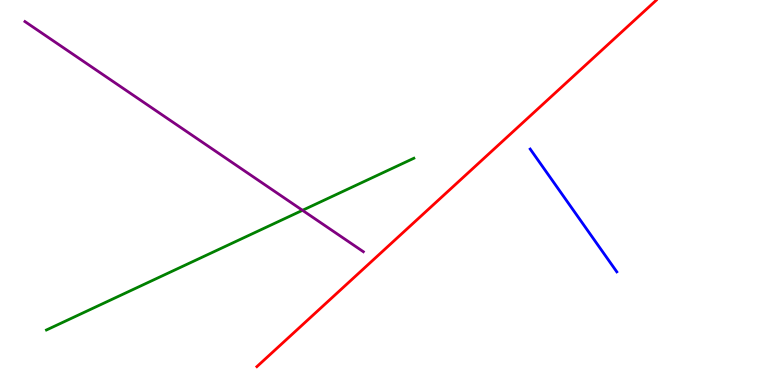[{'lines': ['blue', 'red'], 'intersections': []}, {'lines': ['green', 'red'], 'intersections': []}, {'lines': ['purple', 'red'], 'intersections': []}, {'lines': ['blue', 'green'], 'intersections': []}, {'lines': ['blue', 'purple'], 'intersections': []}, {'lines': ['green', 'purple'], 'intersections': [{'x': 3.9, 'y': 4.54}]}]